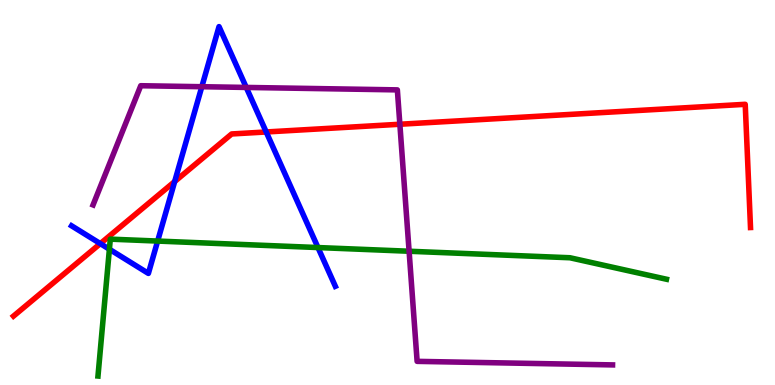[{'lines': ['blue', 'red'], 'intersections': [{'x': 1.29, 'y': 3.67}, {'x': 2.25, 'y': 5.28}, {'x': 3.44, 'y': 6.57}]}, {'lines': ['green', 'red'], 'intersections': []}, {'lines': ['purple', 'red'], 'intersections': [{'x': 5.16, 'y': 6.77}]}, {'lines': ['blue', 'green'], 'intersections': [{'x': 1.41, 'y': 3.53}, {'x': 2.03, 'y': 3.74}, {'x': 4.1, 'y': 3.57}]}, {'lines': ['blue', 'purple'], 'intersections': [{'x': 2.6, 'y': 7.75}, {'x': 3.18, 'y': 7.73}]}, {'lines': ['green', 'purple'], 'intersections': [{'x': 5.28, 'y': 3.47}]}]